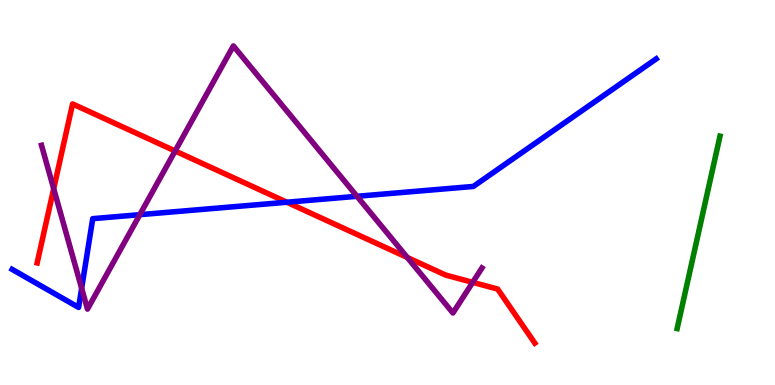[{'lines': ['blue', 'red'], 'intersections': [{'x': 3.7, 'y': 4.75}]}, {'lines': ['green', 'red'], 'intersections': []}, {'lines': ['purple', 'red'], 'intersections': [{'x': 0.693, 'y': 5.1}, {'x': 2.26, 'y': 6.08}, {'x': 5.26, 'y': 3.31}, {'x': 6.1, 'y': 2.67}]}, {'lines': ['blue', 'green'], 'intersections': []}, {'lines': ['blue', 'purple'], 'intersections': [{'x': 1.05, 'y': 2.51}, {'x': 1.8, 'y': 4.42}, {'x': 4.61, 'y': 4.9}]}, {'lines': ['green', 'purple'], 'intersections': []}]